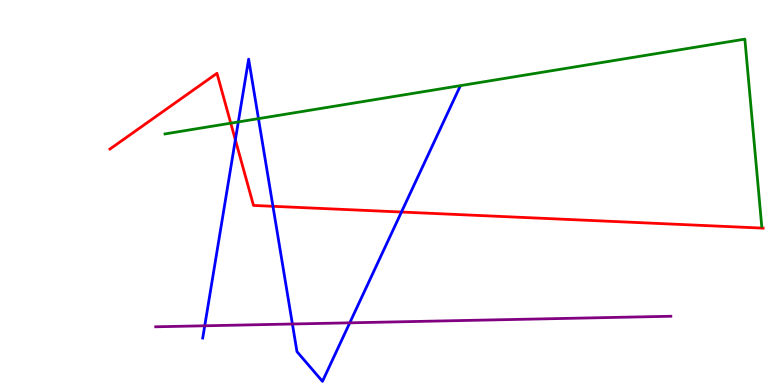[{'lines': ['blue', 'red'], 'intersections': [{'x': 3.04, 'y': 6.37}, {'x': 3.52, 'y': 4.64}, {'x': 5.18, 'y': 4.49}]}, {'lines': ['green', 'red'], 'intersections': [{'x': 2.98, 'y': 6.8}]}, {'lines': ['purple', 'red'], 'intersections': []}, {'lines': ['blue', 'green'], 'intersections': [{'x': 3.07, 'y': 6.83}, {'x': 3.34, 'y': 6.92}]}, {'lines': ['blue', 'purple'], 'intersections': [{'x': 2.64, 'y': 1.54}, {'x': 3.77, 'y': 1.58}, {'x': 4.51, 'y': 1.62}]}, {'lines': ['green', 'purple'], 'intersections': []}]